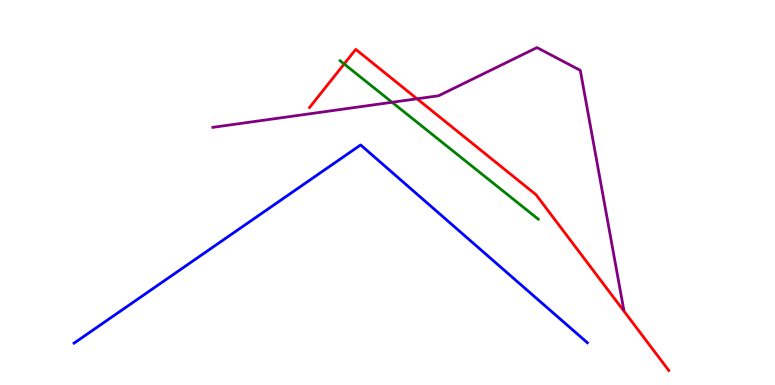[{'lines': ['blue', 'red'], 'intersections': []}, {'lines': ['green', 'red'], 'intersections': [{'x': 4.44, 'y': 8.34}]}, {'lines': ['purple', 'red'], 'intersections': [{'x': 5.38, 'y': 7.43}]}, {'lines': ['blue', 'green'], 'intersections': []}, {'lines': ['blue', 'purple'], 'intersections': []}, {'lines': ['green', 'purple'], 'intersections': [{'x': 5.06, 'y': 7.34}]}]